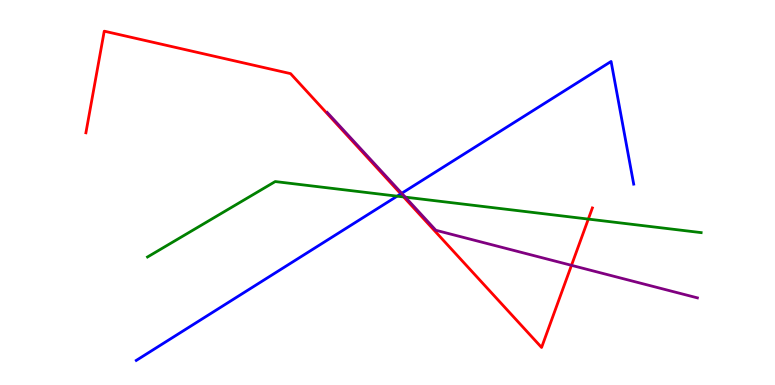[{'lines': ['blue', 'red'], 'intersections': [{'x': 5.17, 'y': 4.96}]}, {'lines': ['green', 'red'], 'intersections': [{'x': 5.21, 'y': 4.88}, {'x': 7.59, 'y': 4.31}]}, {'lines': ['purple', 'red'], 'intersections': [{'x': 7.37, 'y': 3.11}]}, {'lines': ['blue', 'green'], 'intersections': [{'x': 5.12, 'y': 4.9}]}, {'lines': ['blue', 'purple'], 'intersections': [{'x': 5.18, 'y': 4.98}]}, {'lines': ['green', 'purple'], 'intersections': [{'x': 5.23, 'y': 4.88}]}]